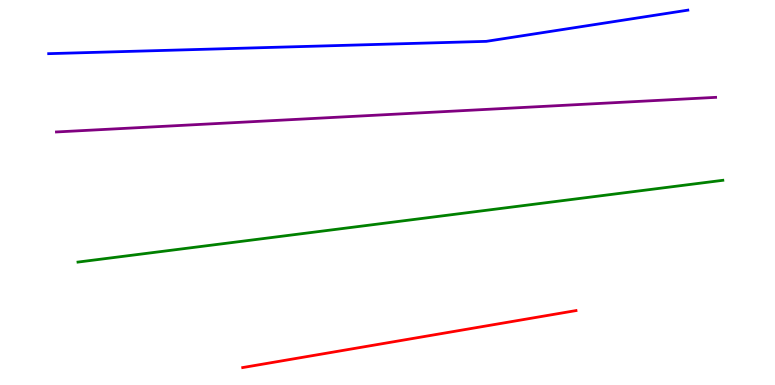[{'lines': ['blue', 'red'], 'intersections': []}, {'lines': ['green', 'red'], 'intersections': []}, {'lines': ['purple', 'red'], 'intersections': []}, {'lines': ['blue', 'green'], 'intersections': []}, {'lines': ['blue', 'purple'], 'intersections': []}, {'lines': ['green', 'purple'], 'intersections': []}]